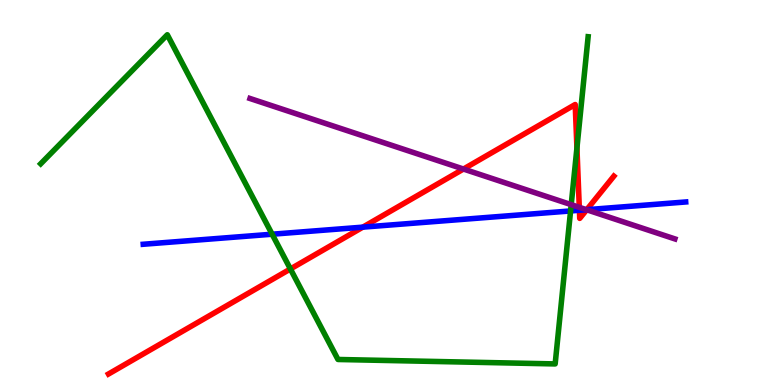[{'lines': ['blue', 'red'], 'intersections': [{'x': 4.68, 'y': 4.1}, {'x': 7.48, 'y': 4.54}, {'x': 7.57, 'y': 4.55}]}, {'lines': ['green', 'red'], 'intersections': [{'x': 3.75, 'y': 3.01}, {'x': 7.44, 'y': 6.16}]}, {'lines': ['purple', 'red'], 'intersections': [{'x': 5.98, 'y': 5.61}, {'x': 7.47, 'y': 4.62}, {'x': 7.57, 'y': 4.55}]}, {'lines': ['blue', 'green'], 'intersections': [{'x': 3.51, 'y': 3.92}, {'x': 7.36, 'y': 4.52}]}, {'lines': ['blue', 'purple'], 'intersections': [{'x': 7.57, 'y': 4.55}]}, {'lines': ['green', 'purple'], 'intersections': [{'x': 7.37, 'y': 4.68}]}]